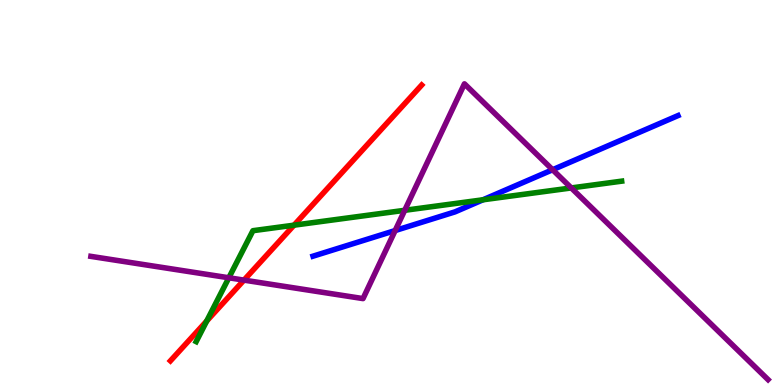[{'lines': ['blue', 'red'], 'intersections': []}, {'lines': ['green', 'red'], 'intersections': [{'x': 2.67, 'y': 1.66}, {'x': 3.79, 'y': 4.15}]}, {'lines': ['purple', 'red'], 'intersections': [{'x': 3.15, 'y': 2.72}]}, {'lines': ['blue', 'green'], 'intersections': [{'x': 6.23, 'y': 4.81}]}, {'lines': ['blue', 'purple'], 'intersections': [{'x': 5.1, 'y': 4.01}, {'x': 7.13, 'y': 5.59}]}, {'lines': ['green', 'purple'], 'intersections': [{'x': 2.95, 'y': 2.79}, {'x': 5.22, 'y': 4.54}, {'x': 7.37, 'y': 5.12}]}]